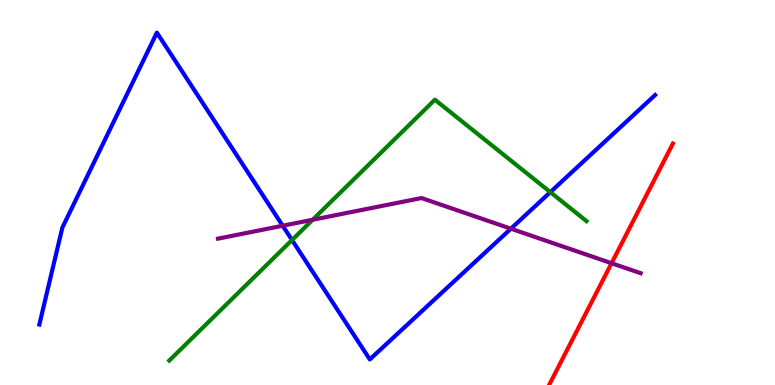[{'lines': ['blue', 'red'], 'intersections': []}, {'lines': ['green', 'red'], 'intersections': []}, {'lines': ['purple', 'red'], 'intersections': [{'x': 7.89, 'y': 3.16}]}, {'lines': ['blue', 'green'], 'intersections': [{'x': 3.77, 'y': 3.77}, {'x': 7.1, 'y': 5.01}]}, {'lines': ['blue', 'purple'], 'intersections': [{'x': 3.65, 'y': 4.14}, {'x': 6.59, 'y': 4.06}]}, {'lines': ['green', 'purple'], 'intersections': [{'x': 4.03, 'y': 4.29}]}]